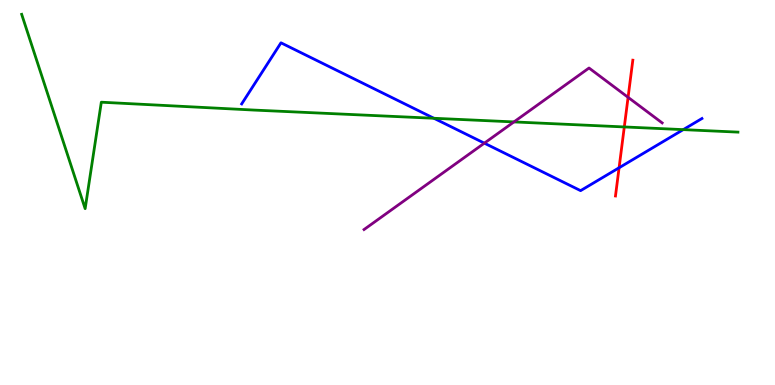[{'lines': ['blue', 'red'], 'intersections': [{'x': 7.99, 'y': 5.64}]}, {'lines': ['green', 'red'], 'intersections': [{'x': 8.06, 'y': 6.7}]}, {'lines': ['purple', 'red'], 'intersections': [{'x': 8.1, 'y': 7.47}]}, {'lines': ['blue', 'green'], 'intersections': [{'x': 5.6, 'y': 6.93}, {'x': 8.82, 'y': 6.63}]}, {'lines': ['blue', 'purple'], 'intersections': [{'x': 6.25, 'y': 6.28}]}, {'lines': ['green', 'purple'], 'intersections': [{'x': 6.63, 'y': 6.83}]}]